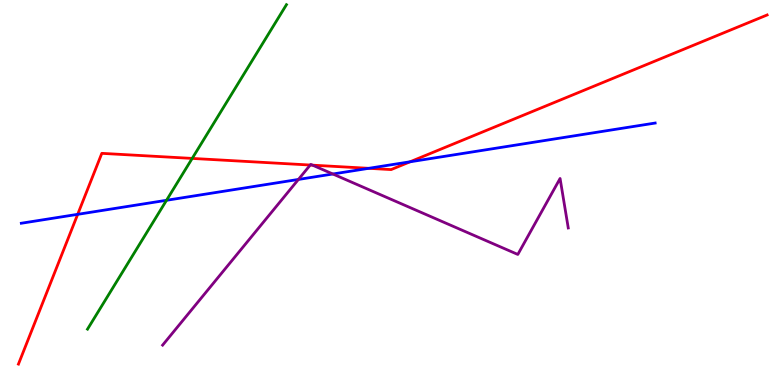[{'lines': ['blue', 'red'], 'intersections': [{'x': 1.0, 'y': 4.43}, {'x': 4.76, 'y': 5.63}, {'x': 5.29, 'y': 5.8}]}, {'lines': ['green', 'red'], 'intersections': [{'x': 2.48, 'y': 5.89}]}, {'lines': ['purple', 'red'], 'intersections': [{'x': 4.0, 'y': 5.71}, {'x': 4.03, 'y': 5.71}]}, {'lines': ['blue', 'green'], 'intersections': [{'x': 2.15, 'y': 4.8}]}, {'lines': ['blue', 'purple'], 'intersections': [{'x': 3.85, 'y': 5.34}, {'x': 4.29, 'y': 5.48}]}, {'lines': ['green', 'purple'], 'intersections': []}]